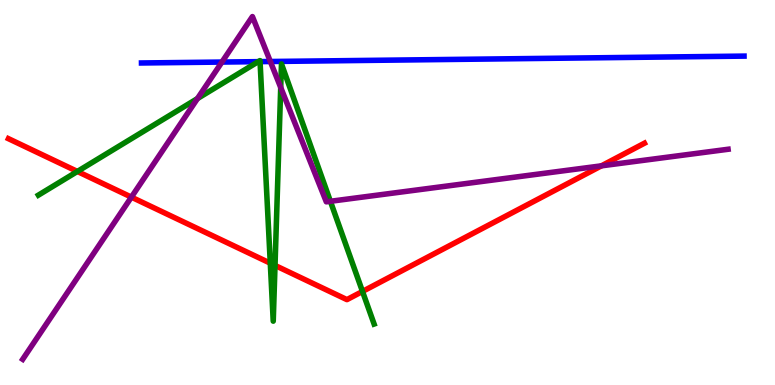[{'lines': ['blue', 'red'], 'intersections': []}, {'lines': ['green', 'red'], 'intersections': [{'x': 0.999, 'y': 5.55}, {'x': 3.49, 'y': 3.16}, {'x': 3.55, 'y': 3.11}, {'x': 4.68, 'y': 2.43}]}, {'lines': ['purple', 'red'], 'intersections': [{'x': 1.7, 'y': 4.88}, {'x': 7.76, 'y': 5.69}]}, {'lines': ['blue', 'green'], 'intersections': [{'x': 3.33, 'y': 8.4}, {'x': 3.36, 'y': 8.4}]}, {'lines': ['blue', 'purple'], 'intersections': [{'x': 2.86, 'y': 8.39}, {'x': 3.49, 'y': 8.4}]}, {'lines': ['green', 'purple'], 'intersections': [{'x': 2.55, 'y': 7.44}, {'x': 3.62, 'y': 7.73}, {'x': 4.26, 'y': 4.77}]}]